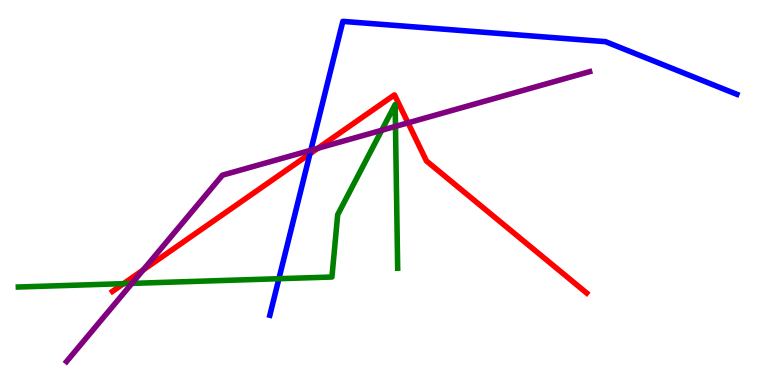[{'lines': ['blue', 'red'], 'intersections': [{'x': 4.0, 'y': 6.01}]}, {'lines': ['green', 'red'], 'intersections': [{'x': 1.59, 'y': 2.63}]}, {'lines': ['purple', 'red'], 'intersections': [{'x': 1.85, 'y': 2.99}, {'x': 4.1, 'y': 6.15}, {'x': 5.26, 'y': 6.81}]}, {'lines': ['blue', 'green'], 'intersections': [{'x': 3.6, 'y': 2.76}]}, {'lines': ['blue', 'purple'], 'intersections': [{'x': 4.01, 'y': 6.1}]}, {'lines': ['green', 'purple'], 'intersections': [{'x': 1.7, 'y': 2.64}, {'x': 4.93, 'y': 6.62}, {'x': 5.1, 'y': 6.72}]}]